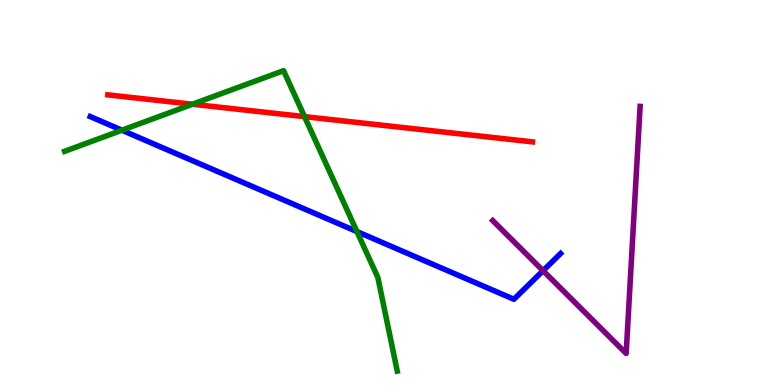[{'lines': ['blue', 'red'], 'intersections': []}, {'lines': ['green', 'red'], 'intersections': [{'x': 2.48, 'y': 7.29}, {'x': 3.93, 'y': 6.97}]}, {'lines': ['purple', 'red'], 'intersections': []}, {'lines': ['blue', 'green'], 'intersections': [{'x': 1.57, 'y': 6.62}, {'x': 4.61, 'y': 3.99}]}, {'lines': ['blue', 'purple'], 'intersections': [{'x': 7.01, 'y': 2.97}]}, {'lines': ['green', 'purple'], 'intersections': []}]